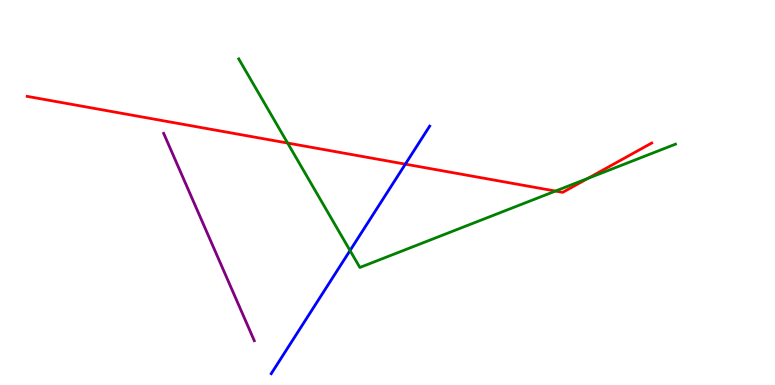[{'lines': ['blue', 'red'], 'intersections': [{'x': 5.23, 'y': 5.74}]}, {'lines': ['green', 'red'], 'intersections': [{'x': 3.71, 'y': 6.28}, {'x': 7.17, 'y': 5.04}, {'x': 7.59, 'y': 5.37}]}, {'lines': ['purple', 'red'], 'intersections': []}, {'lines': ['blue', 'green'], 'intersections': [{'x': 4.52, 'y': 3.49}]}, {'lines': ['blue', 'purple'], 'intersections': []}, {'lines': ['green', 'purple'], 'intersections': []}]